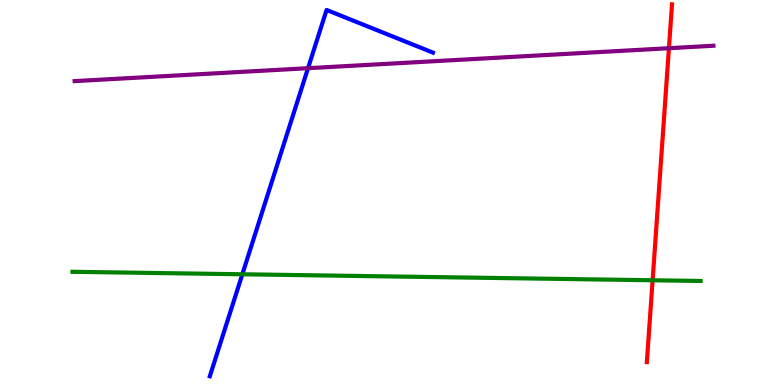[{'lines': ['blue', 'red'], 'intersections': []}, {'lines': ['green', 'red'], 'intersections': [{'x': 8.42, 'y': 2.72}]}, {'lines': ['purple', 'red'], 'intersections': [{'x': 8.63, 'y': 8.75}]}, {'lines': ['blue', 'green'], 'intersections': [{'x': 3.13, 'y': 2.88}]}, {'lines': ['blue', 'purple'], 'intersections': [{'x': 3.97, 'y': 8.23}]}, {'lines': ['green', 'purple'], 'intersections': []}]